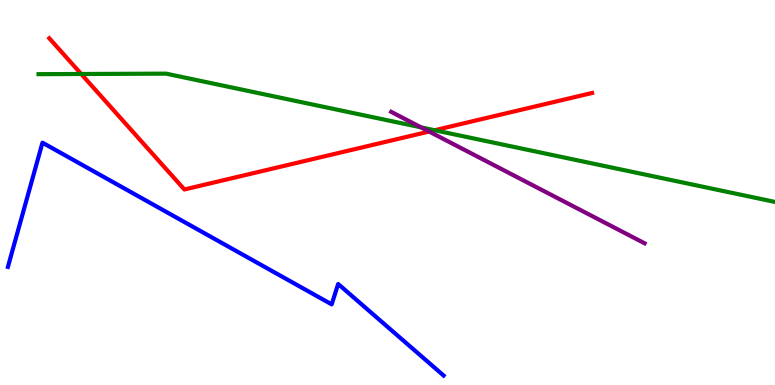[{'lines': ['blue', 'red'], 'intersections': []}, {'lines': ['green', 'red'], 'intersections': [{'x': 1.05, 'y': 8.08}, {'x': 5.61, 'y': 6.62}]}, {'lines': ['purple', 'red'], 'intersections': [{'x': 5.54, 'y': 6.58}]}, {'lines': ['blue', 'green'], 'intersections': []}, {'lines': ['blue', 'purple'], 'intersections': []}, {'lines': ['green', 'purple'], 'intersections': [{'x': 5.43, 'y': 6.69}]}]